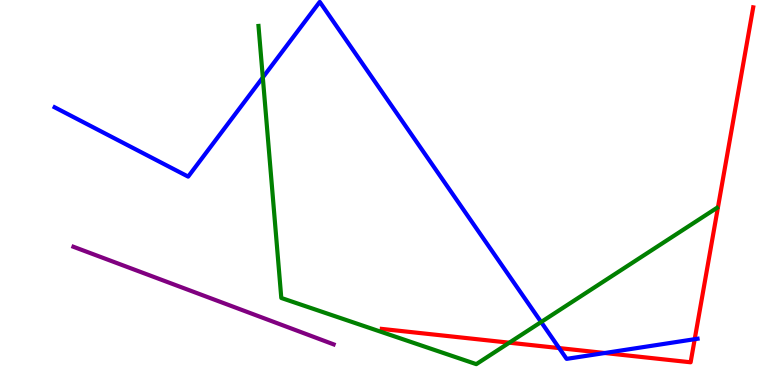[{'lines': ['blue', 'red'], 'intersections': [{'x': 7.21, 'y': 0.959}, {'x': 7.8, 'y': 0.831}, {'x': 8.96, 'y': 1.19}]}, {'lines': ['green', 'red'], 'intersections': [{'x': 6.57, 'y': 1.1}]}, {'lines': ['purple', 'red'], 'intersections': []}, {'lines': ['blue', 'green'], 'intersections': [{'x': 3.39, 'y': 7.99}, {'x': 6.98, 'y': 1.64}]}, {'lines': ['blue', 'purple'], 'intersections': []}, {'lines': ['green', 'purple'], 'intersections': []}]